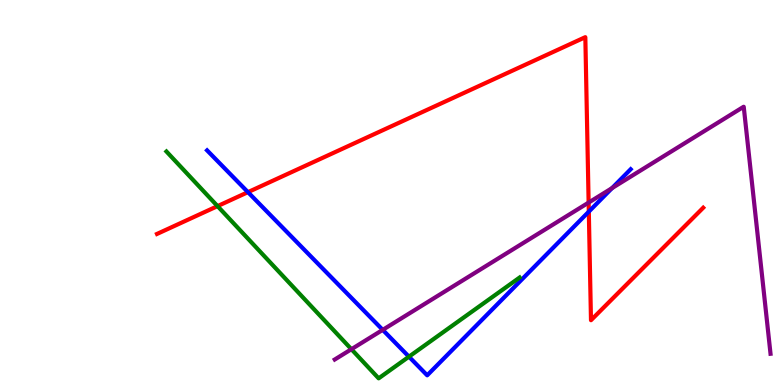[{'lines': ['blue', 'red'], 'intersections': [{'x': 3.2, 'y': 5.01}, {'x': 7.6, 'y': 4.5}]}, {'lines': ['green', 'red'], 'intersections': [{'x': 2.81, 'y': 4.65}]}, {'lines': ['purple', 'red'], 'intersections': [{'x': 7.6, 'y': 4.74}]}, {'lines': ['blue', 'green'], 'intersections': [{'x': 5.28, 'y': 0.736}]}, {'lines': ['blue', 'purple'], 'intersections': [{'x': 4.94, 'y': 1.43}, {'x': 7.9, 'y': 5.11}]}, {'lines': ['green', 'purple'], 'intersections': [{'x': 4.53, 'y': 0.929}]}]